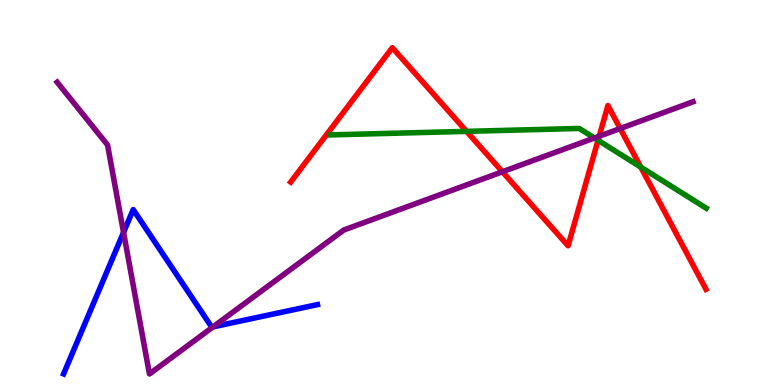[{'lines': ['blue', 'red'], 'intersections': []}, {'lines': ['green', 'red'], 'intersections': [{'x': 6.02, 'y': 6.59}, {'x': 7.72, 'y': 6.36}, {'x': 8.27, 'y': 5.66}]}, {'lines': ['purple', 'red'], 'intersections': [{'x': 6.48, 'y': 5.54}, {'x': 7.73, 'y': 6.46}, {'x': 8.0, 'y': 6.66}]}, {'lines': ['blue', 'green'], 'intersections': []}, {'lines': ['blue', 'purple'], 'intersections': [{'x': 1.59, 'y': 3.96}, {'x': 2.75, 'y': 1.51}]}, {'lines': ['green', 'purple'], 'intersections': [{'x': 7.67, 'y': 6.42}]}]